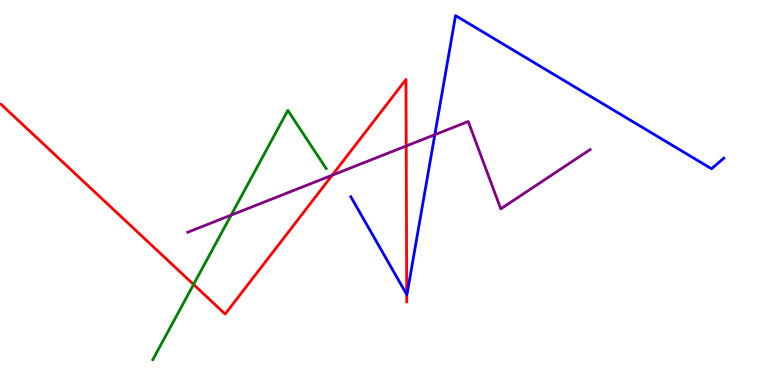[{'lines': ['blue', 'red'], 'intersections': [{'x': 5.25, 'y': 2.35}]}, {'lines': ['green', 'red'], 'intersections': [{'x': 2.5, 'y': 2.61}]}, {'lines': ['purple', 'red'], 'intersections': [{'x': 4.29, 'y': 5.45}, {'x': 5.24, 'y': 6.21}]}, {'lines': ['blue', 'green'], 'intersections': []}, {'lines': ['blue', 'purple'], 'intersections': [{'x': 5.61, 'y': 6.5}]}, {'lines': ['green', 'purple'], 'intersections': [{'x': 2.98, 'y': 4.41}]}]